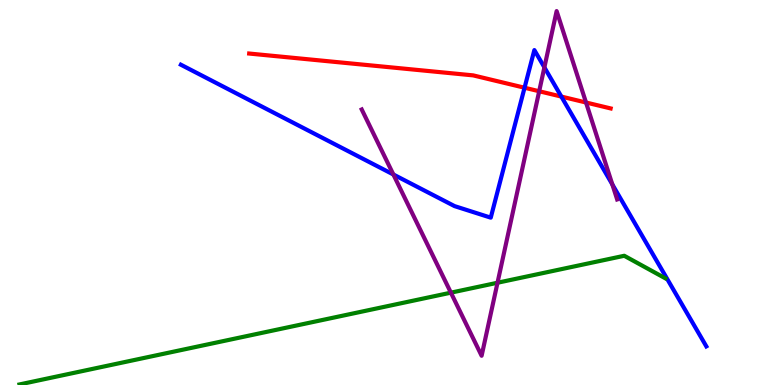[{'lines': ['blue', 'red'], 'intersections': [{'x': 6.77, 'y': 7.72}, {'x': 7.24, 'y': 7.49}]}, {'lines': ['green', 'red'], 'intersections': []}, {'lines': ['purple', 'red'], 'intersections': [{'x': 6.96, 'y': 7.63}, {'x': 7.56, 'y': 7.34}]}, {'lines': ['blue', 'green'], 'intersections': []}, {'lines': ['blue', 'purple'], 'intersections': [{'x': 5.08, 'y': 5.47}, {'x': 7.02, 'y': 8.25}, {'x': 7.9, 'y': 5.21}]}, {'lines': ['green', 'purple'], 'intersections': [{'x': 5.82, 'y': 2.4}, {'x': 6.42, 'y': 2.66}]}]